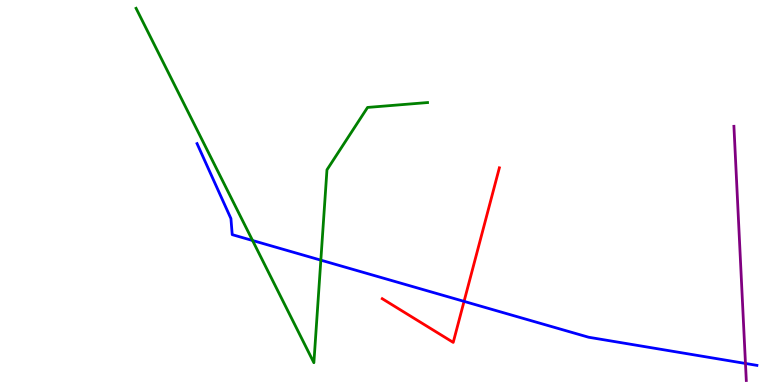[{'lines': ['blue', 'red'], 'intersections': [{'x': 5.99, 'y': 2.17}]}, {'lines': ['green', 'red'], 'intersections': []}, {'lines': ['purple', 'red'], 'intersections': []}, {'lines': ['blue', 'green'], 'intersections': [{'x': 3.26, 'y': 3.75}, {'x': 4.14, 'y': 3.24}]}, {'lines': ['blue', 'purple'], 'intersections': [{'x': 9.62, 'y': 0.56}]}, {'lines': ['green', 'purple'], 'intersections': []}]